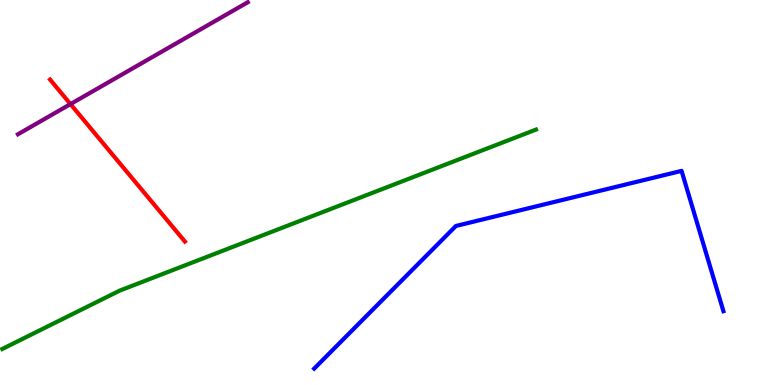[{'lines': ['blue', 'red'], 'intersections': []}, {'lines': ['green', 'red'], 'intersections': []}, {'lines': ['purple', 'red'], 'intersections': [{'x': 0.909, 'y': 7.3}]}, {'lines': ['blue', 'green'], 'intersections': []}, {'lines': ['blue', 'purple'], 'intersections': []}, {'lines': ['green', 'purple'], 'intersections': []}]